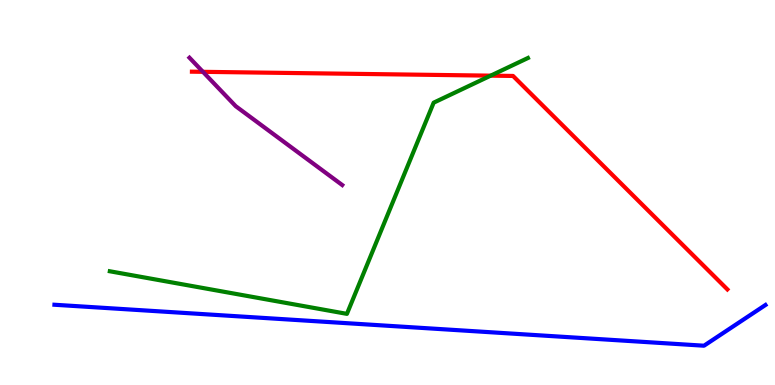[{'lines': ['blue', 'red'], 'intersections': []}, {'lines': ['green', 'red'], 'intersections': [{'x': 6.33, 'y': 8.04}]}, {'lines': ['purple', 'red'], 'intersections': [{'x': 2.62, 'y': 8.13}]}, {'lines': ['blue', 'green'], 'intersections': []}, {'lines': ['blue', 'purple'], 'intersections': []}, {'lines': ['green', 'purple'], 'intersections': []}]